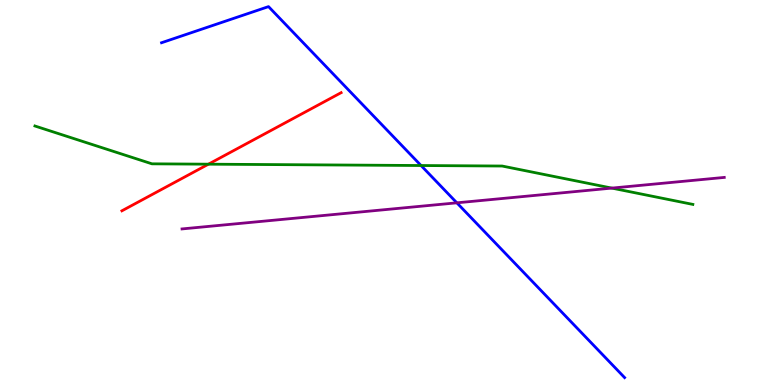[{'lines': ['blue', 'red'], 'intersections': []}, {'lines': ['green', 'red'], 'intersections': [{'x': 2.69, 'y': 5.74}]}, {'lines': ['purple', 'red'], 'intersections': []}, {'lines': ['blue', 'green'], 'intersections': [{'x': 5.43, 'y': 5.7}]}, {'lines': ['blue', 'purple'], 'intersections': [{'x': 5.89, 'y': 4.73}]}, {'lines': ['green', 'purple'], 'intersections': [{'x': 7.89, 'y': 5.11}]}]